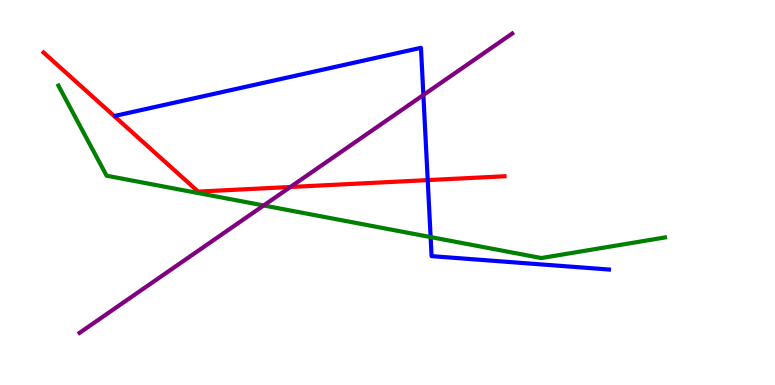[{'lines': ['blue', 'red'], 'intersections': [{'x': 5.52, 'y': 5.32}]}, {'lines': ['green', 'red'], 'intersections': []}, {'lines': ['purple', 'red'], 'intersections': [{'x': 3.75, 'y': 5.14}]}, {'lines': ['blue', 'green'], 'intersections': [{'x': 5.56, 'y': 3.84}]}, {'lines': ['blue', 'purple'], 'intersections': [{'x': 5.46, 'y': 7.53}]}, {'lines': ['green', 'purple'], 'intersections': [{'x': 3.4, 'y': 4.66}]}]